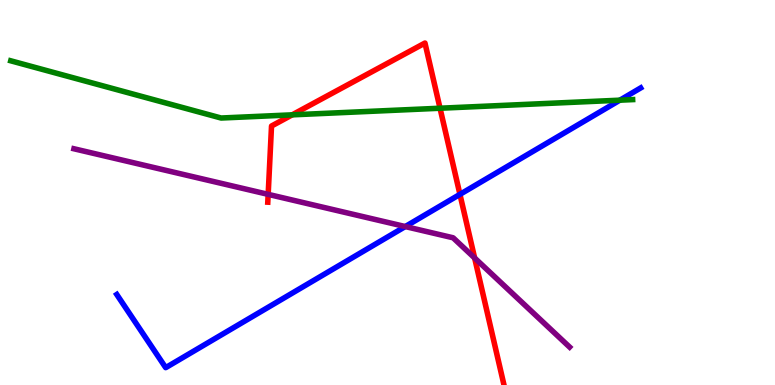[{'lines': ['blue', 'red'], 'intersections': [{'x': 5.93, 'y': 4.95}]}, {'lines': ['green', 'red'], 'intersections': [{'x': 3.77, 'y': 7.02}, {'x': 5.68, 'y': 7.19}]}, {'lines': ['purple', 'red'], 'intersections': [{'x': 3.46, 'y': 4.95}, {'x': 6.12, 'y': 3.3}]}, {'lines': ['blue', 'green'], 'intersections': [{'x': 8.0, 'y': 7.4}]}, {'lines': ['blue', 'purple'], 'intersections': [{'x': 5.23, 'y': 4.12}]}, {'lines': ['green', 'purple'], 'intersections': []}]